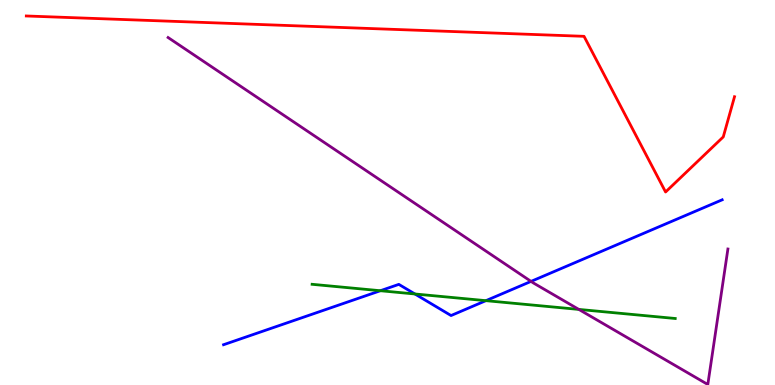[{'lines': ['blue', 'red'], 'intersections': []}, {'lines': ['green', 'red'], 'intersections': []}, {'lines': ['purple', 'red'], 'intersections': []}, {'lines': ['blue', 'green'], 'intersections': [{'x': 4.91, 'y': 2.45}, {'x': 5.35, 'y': 2.36}, {'x': 6.27, 'y': 2.19}]}, {'lines': ['blue', 'purple'], 'intersections': [{'x': 6.85, 'y': 2.69}]}, {'lines': ['green', 'purple'], 'intersections': [{'x': 7.47, 'y': 1.96}]}]